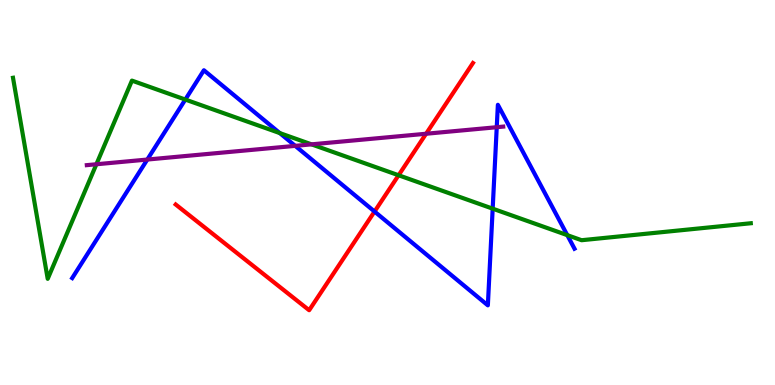[{'lines': ['blue', 'red'], 'intersections': [{'x': 4.83, 'y': 4.51}]}, {'lines': ['green', 'red'], 'intersections': [{'x': 5.14, 'y': 5.45}]}, {'lines': ['purple', 'red'], 'intersections': [{'x': 5.5, 'y': 6.53}]}, {'lines': ['blue', 'green'], 'intersections': [{'x': 2.39, 'y': 7.41}, {'x': 3.61, 'y': 6.54}, {'x': 6.36, 'y': 4.58}, {'x': 7.32, 'y': 3.89}]}, {'lines': ['blue', 'purple'], 'intersections': [{'x': 1.9, 'y': 5.86}, {'x': 3.81, 'y': 6.21}, {'x': 6.41, 'y': 6.7}]}, {'lines': ['green', 'purple'], 'intersections': [{'x': 1.24, 'y': 5.73}, {'x': 4.02, 'y': 6.25}]}]